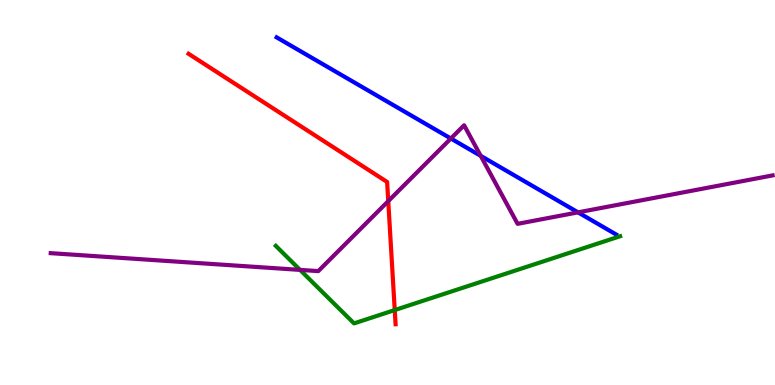[{'lines': ['blue', 'red'], 'intersections': []}, {'lines': ['green', 'red'], 'intersections': [{'x': 5.09, 'y': 1.95}]}, {'lines': ['purple', 'red'], 'intersections': [{'x': 5.01, 'y': 4.78}]}, {'lines': ['blue', 'green'], 'intersections': []}, {'lines': ['blue', 'purple'], 'intersections': [{'x': 5.82, 'y': 6.4}, {'x': 6.2, 'y': 5.95}, {'x': 7.46, 'y': 4.48}]}, {'lines': ['green', 'purple'], 'intersections': [{'x': 3.87, 'y': 2.99}]}]